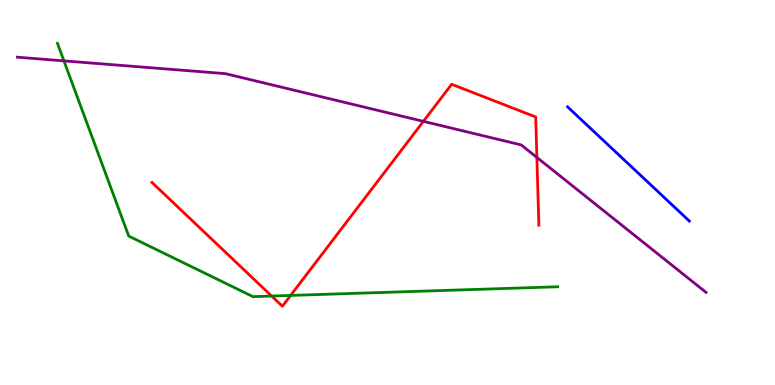[{'lines': ['blue', 'red'], 'intersections': []}, {'lines': ['green', 'red'], 'intersections': [{'x': 3.51, 'y': 2.31}, {'x': 3.75, 'y': 2.33}]}, {'lines': ['purple', 'red'], 'intersections': [{'x': 5.46, 'y': 6.85}, {'x': 6.93, 'y': 5.91}]}, {'lines': ['blue', 'green'], 'intersections': []}, {'lines': ['blue', 'purple'], 'intersections': []}, {'lines': ['green', 'purple'], 'intersections': [{'x': 0.825, 'y': 8.42}]}]